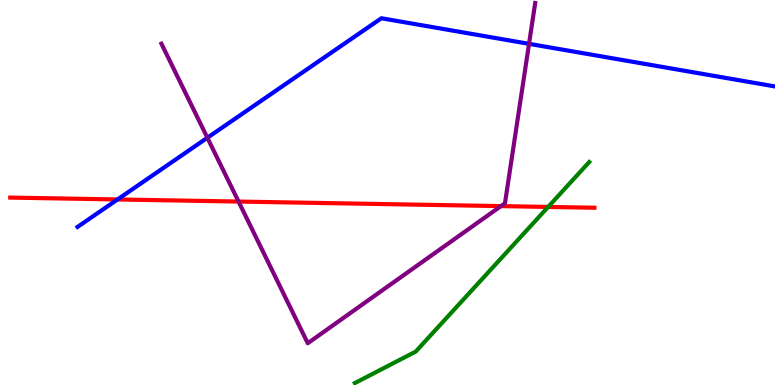[{'lines': ['blue', 'red'], 'intersections': [{'x': 1.52, 'y': 4.82}]}, {'lines': ['green', 'red'], 'intersections': [{'x': 7.07, 'y': 4.63}]}, {'lines': ['purple', 'red'], 'intersections': [{'x': 3.08, 'y': 4.76}, {'x': 6.46, 'y': 4.65}]}, {'lines': ['blue', 'green'], 'intersections': []}, {'lines': ['blue', 'purple'], 'intersections': [{'x': 2.68, 'y': 6.42}, {'x': 6.83, 'y': 8.86}]}, {'lines': ['green', 'purple'], 'intersections': []}]